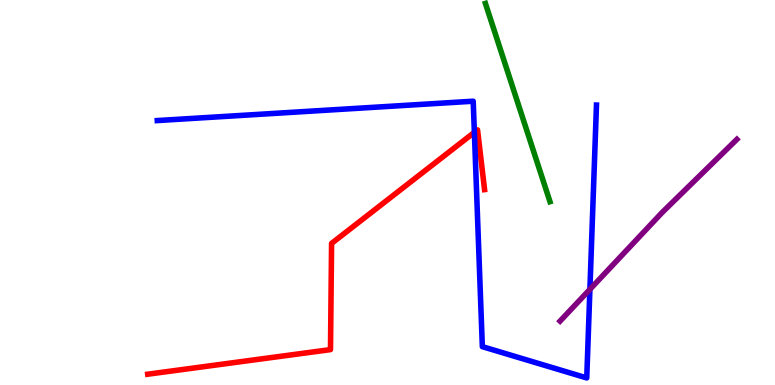[{'lines': ['blue', 'red'], 'intersections': [{'x': 6.12, 'y': 6.56}]}, {'lines': ['green', 'red'], 'intersections': []}, {'lines': ['purple', 'red'], 'intersections': []}, {'lines': ['blue', 'green'], 'intersections': []}, {'lines': ['blue', 'purple'], 'intersections': [{'x': 7.61, 'y': 2.48}]}, {'lines': ['green', 'purple'], 'intersections': []}]